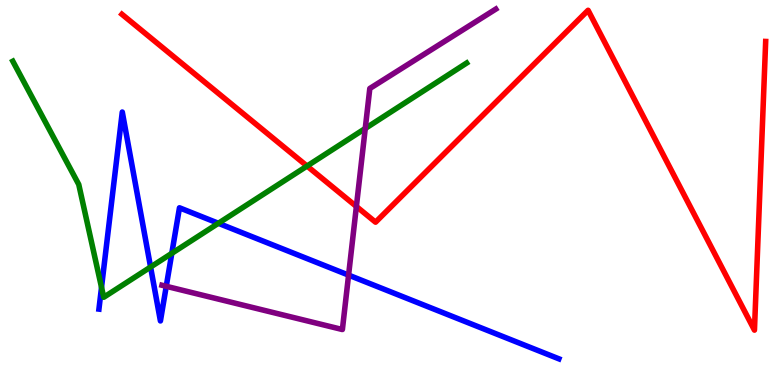[{'lines': ['blue', 'red'], 'intersections': []}, {'lines': ['green', 'red'], 'intersections': [{'x': 3.96, 'y': 5.69}]}, {'lines': ['purple', 'red'], 'intersections': [{'x': 4.6, 'y': 4.64}]}, {'lines': ['blue', 'green'], 'intersections': [{'x': 1.31, 'y': 2.54}, {'x': 1.94, 'y': 3.06}, {'x': 2.22, 'y': 3.42}, {'x': 2.82, 'y': 4.2}]}, {'lines': ['blue', 'purple'], 'intersections': [{'x': 2.15, 'y': 2.56}, {'x': 4.5, 'y': 2.85}]}, {'lines': ['green', 'purple'], 'intersections': [{'x': 4.71, 'y': 6.66}]}]